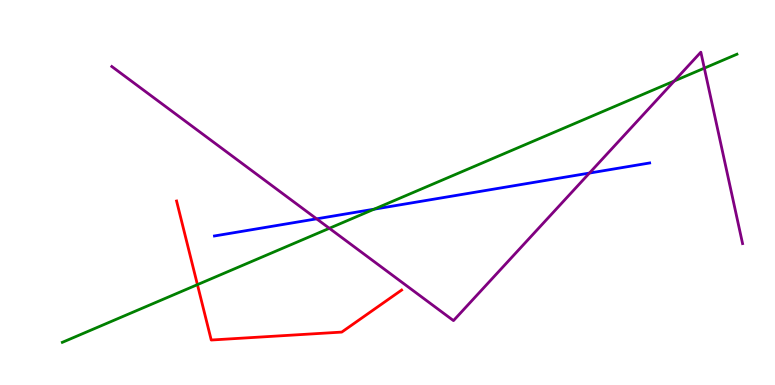[{'lines': ['blue', 'red'], 'intersections': []}, {'lines': ['green', 'red'], 'intersections': [{'x': 2.55, 'y': 2.61}]}, {'lines': ['purple', 'red'], 'intersections': []}, {'lines': ['blue', 'green'], 'intersections': [{'x': 4.83, 'y': 4.57}]}, {'lines': ['blue', 'purple'], 'intersections': [{'x': 4.09, 'y': 4.32}, {'x': 7.61, 'y': 5.5}]}, {'lines': ['green', 'purple'], 'intersections': [{'x': 4.25, 'y': 4.07}, {'x': 8.7, 'y': 7.9}, {'x': 9.09, 'y': 8.23}]}]